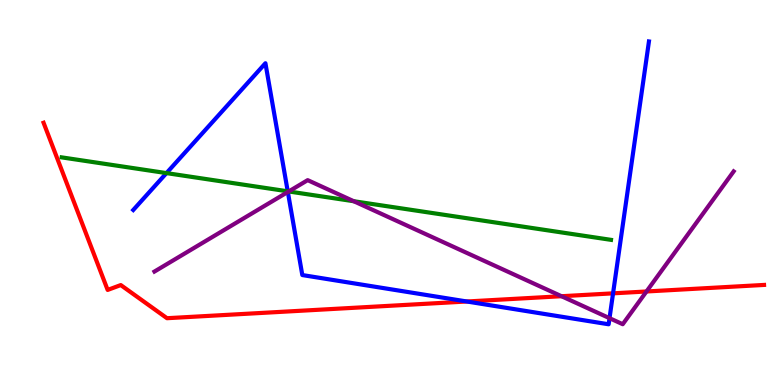[{'lines': ['blue', 'red'], 'intersections': [{'x': 6.02, 'y': 2.17}, {'x': 7.91, 'y': 2.38}]}, {'lines': ['green', 'red'], 'intersections': []}, {'lines': ['purple', 'red'], 'intersections': [{'x': 7.25, 'y': 2.31}, {'x': 8.34, 'y': 2.43}]}, {'lines': ['blue', 'green'], 'intersections': [{'x': 2.15, 'y': 5.5}, {'x': 3.71, 'y': 5.03}]}, {'lines': ['blue', 'purple'], 'intersections': [{'x': 3.71, 'y': 5.01}, {'x': 7.86, 'y': 1.74}]}, {'lines': ['green', 'purple'], 'intersections': [{'x': 3.73, 'y': 5.03}, {'x': 4.56, 'y': 4.77}]}]